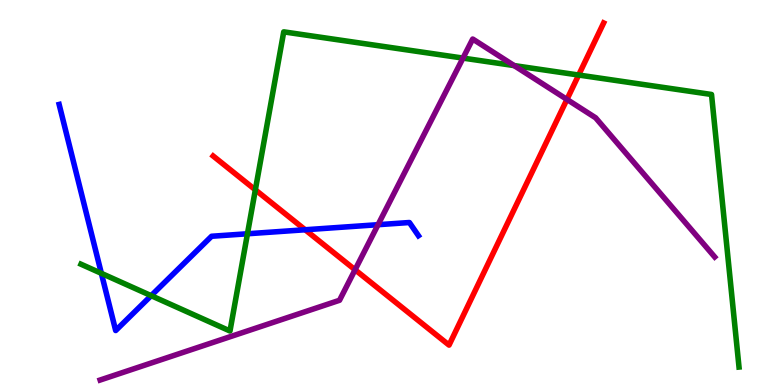[{'lines': ['blue', 'red'], 'intersections': [{'x': 3.94, 'y': 4.03}]}, {'lines': ['green', 'red'], 'intersections': [{'x': 3.29, 'y': 5.07}, {'x': 7.47, 'y': 8.05}]}, {'lines': ['purple', 'red'], 'intersections': [{'x': 4.58, 'y': 2.99}, {'x': 7.32, 'y': 7.42}]}, {'lines': ['blue', 'green'], 'intersections': [{'x': 1.31, 'y': 2.9}, {'x': 1.95, 'y': 2.32}, {'x': 3.19, 'y': 3.93}]}, {'lines': ['blue', 'purple'], 'intersections': [{'x': 4.88, 'y': 4.16}]}, {'lines': ['green', 'purple'], 'intersections': [{'x': 5.97, 'y': 8.49}, {'x': 6.63, 'y': 8.3}]}]